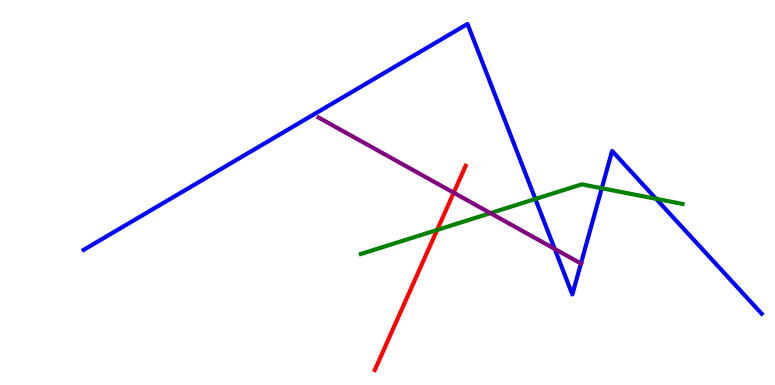[{'lines': ['blue', 'red'], 'intersections': []}, {'lines': ['green', 'red'], 'intersections': [{'x': 5.64, 'y': 4.03}]}, {'lines': ['purple', 'red'], 'intersections': [{'x': 5.85, 'y': 4.99}]}, {'lines': ['blue', 'green'], 'intersections': [{'x': 6.91, 'y': 4.83}, {'x': 7.76, 'y': 5.11}, {'x': 8.47, 'y': 4.84}]}, {'lines': ['blue', 'purple'], 'intersections': [{'x': 7.16, 'y': 3.53}, {'x': 7.5, 'y': 3.16}]}, {'lines': ['green', 'purple'], 'intersections': [{'x': 6.33, 'y': 4.46}]}]